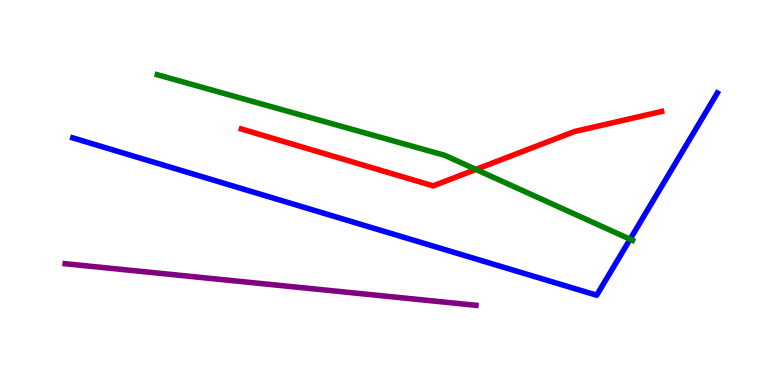[{'lines': ['blue', 'red'], 'intersections': []}, {'lines': ['green', 'red'], 'intersections': [{'x': 6.14, 'y': 5.6}]}, {'lines': ['purple', 'red'], 'intersections': []}, {'lines': ['blue', 'green'], 'intersections': [{'x': 8.13, 'y': 3.79}]}, {'lines': ['blue', 'purple'], 'intersections': []}, {'lines': ['green', 'purple'], 'intersections': []}]